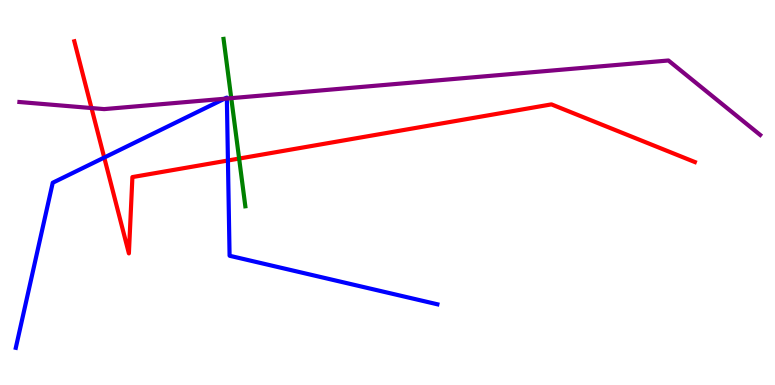[{'lines': ['blue', 'red'], 'intersections': [{'x': 1.34, 'y': 5.91}, {'x': 2.94, 'y': 5.83}]}, {'lines': ['green', 'red'], 'intersections': [{'x': 3.09, 'y': 5.88}]}, {'lines': ['purple', 'red'], 'intersections': [{'x': 1.18, 'y': 7.19}]}, {'lines': ['blue', 'green'], 'intersections': []}, {'lines': ['blue', 'purple'], 'intersections': [{'x': 2.9, 'y': 7.44}, {'x': 2.93, 'y': 7.44}]}, {'lines': ['green', 'purple'], 'intersections': [{'x': 2.98, 'y': 7.45}]}]